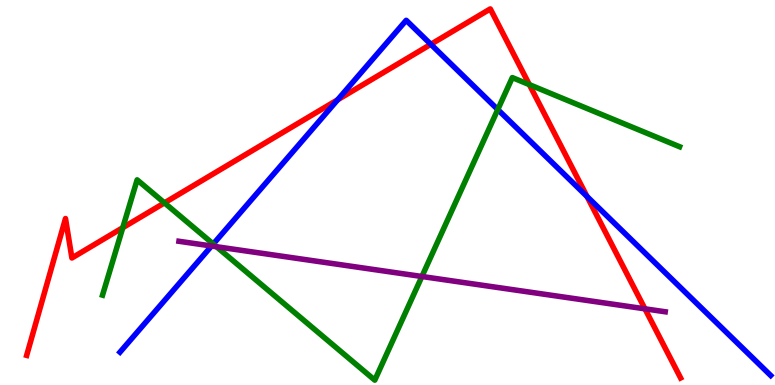[{'lines': ['blue', 'red'], 'intersections': [{'x': 4.36, 'y': 7.41}, {'x': 5.56, 'y': 8.85}, {'x': 7.57, 'y': 4.9}]}, {'lines': ['green', 'red'], 'intersections': [{'x': 1.58, 'y': 4.09}, {'x': 2.12, 'y': 4.73}, {'x': 6.83, 'y': 7.8}]}, {'lines': ['purple', 'red'], 'intersections': [{'x': 8.32, 'y': 1.98}]}, {'lines': ['blue', 'green'], 'intersections': [{'x': 2.75, 'y': 3.66}, {'x': 6.42, 'y': 7.15}]}, {'lines': ['blue', 'purple'], 'intersections': [{'x': 2.73, 'y': 3.61}]}, {'lines': ['green', 'purple'], 'intersections': [{'x': 2.79, 'y': 3.59}, {'x': 5.44, 'y': 2.82}]}]